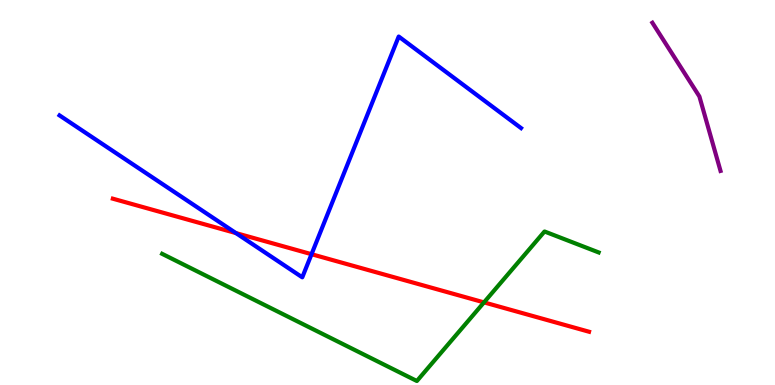[{'lines': ['blue', 'red'], 'intersections': [{'x': 3.04, 'y': 3.95}, {'x': 4.02, 'y': 3.4}]}, {'lines': ['green', 'red'], 'intersections': [{'x': 6.25, 'y': 2.15}]}, {'lines': ['purple', 'red'], 'intersections': []}, {'lines': ['blue', 'green'], 'intersections': []}, {'lines': ['blue', 'purple'], 'intersections': []}, {'lines': ['green', 'purple'], 'intersections': []}]